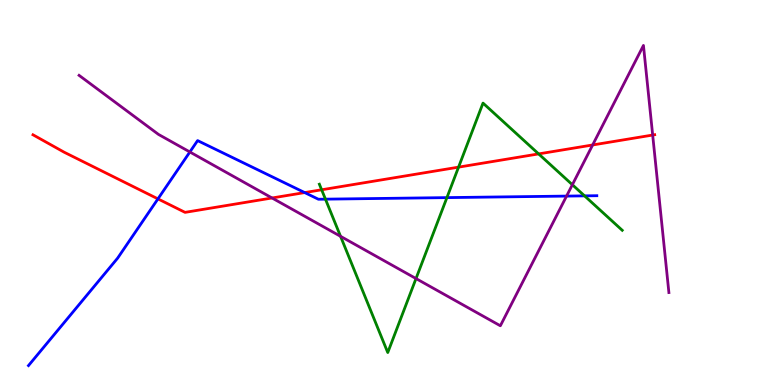[{'lines': ['blue', 'red'], 'intersections': [{'x': 2.04, 'y': 4.83}, {'x': 3.93, 'y': 5.0}]}, {'lines': ['green', 'red'], 'intersections': [{'x': 4.15, 'y': 5.07}, {'x': 5.92, 'y': 5.66}, {'x': 6.95, 'y': 6.0}]}, {'lines': ['purple', 'red'], 'intersections': [{'x': 3.51, 'y': 4.86}, {'x': 7.65, 'y': 6.23}, {'x': 8.42, 'y': 6.49}]}, {'lines': ['blue', 'green'], 'intersections': [{'x': 4.2, 'y': 4.83}, {'x': 5.77, 'y': 4.87}, {'x': 7.54, 'y': 4.91}]}, {'lines': ['blue', 'purple'], 'intersections': [{'x': 2.45, 'y': 6.05}, {'x': 7.31, 'y': 4.91}]}, {'lines': ['green', 'purple'], 'intersections': [{'x': 4.39, 'y': 3.86}, {'x': 5.37, 'y': 2.76}, {'x': 7.39, 'y': 5.2}]}]